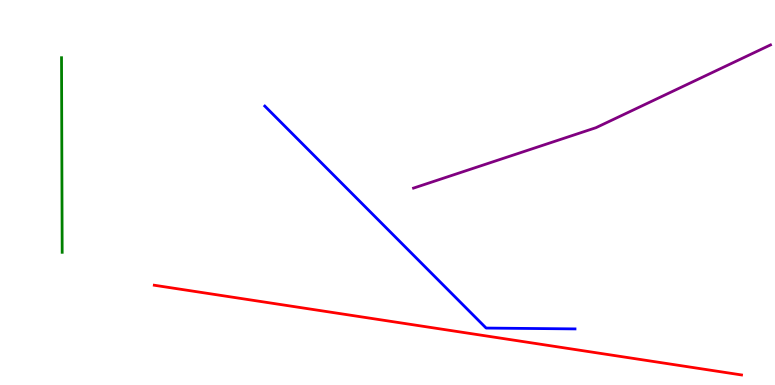[{'lines': ['blue', 'red'], 'intersections': []}, {'lines': ['green', 'red'], 'intersections': []}, {'lines': ['purple', 'red'], 'intersections': []}, {'lines': ['blue', 'green'], 'intersections': []}, {'lines': ['blue', 'purple'], 'intersections': []}, {'lines': ['green', 'purple'], 'intersections': []}]